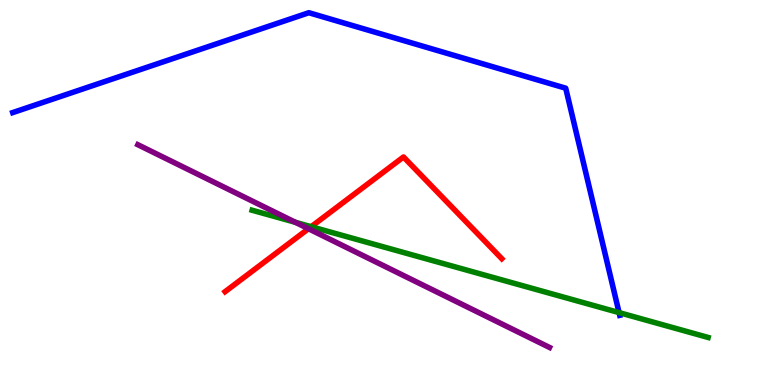[{'lines': ['blue', 'red'], 'intersections': []}, {'lines': ['green', 'red'], 'intersections': [{'x': 4.01, 'y': 4.11}]}, {'lines': ['purple', 'red'], 'intersections': [{'x': 3.98, 'y': 4.06}]}, {'lines': ['blue', 'green'], 'intersections': [{'x': 7.99, 'y': 1.88}]}, {'lines': ['blue', 'purple'], 'intersections': []}, {'lines': ['green', 'purple'], 'intersections': [{'x': 3.81, 'y': 4.22}]}]